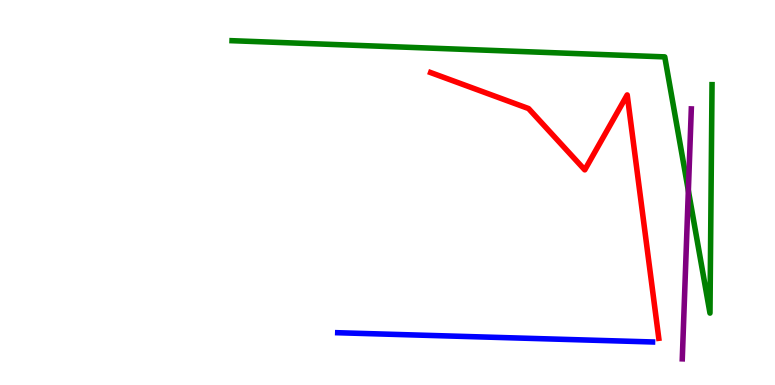[{'lines': ['blue', 'red'], 'intersections': []}, {'lines': ['green', 'red'], 'intersections': []}, {'lines': ['purple', 'red'], 'intersections': []}, {'lines': ['blue', 'green'], 'intersections': []}, {'lines': ['blue', 'purple'], 'intersections': []}, {'lines': ['green', 'purple'], 'intersections': [{'x': 8.88, 'y': 5.05}]}]